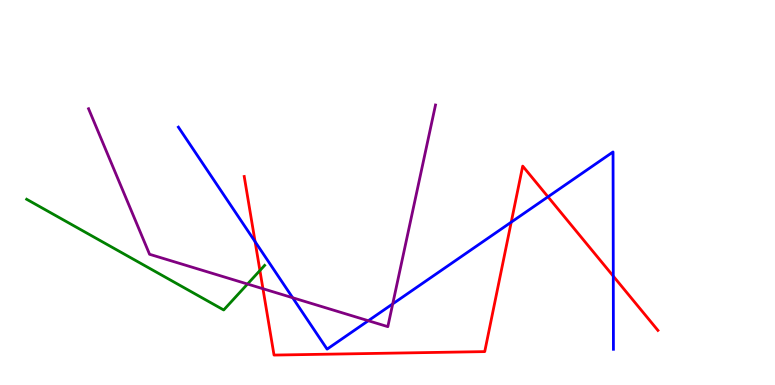[{'lines': ['blue', 'red'], 'intersections': [{'x': 3.29, 'y': 3.72}, {'x': 6.6, 'y': 4.23}, {'x': 7.07, 'y': 4.89}, {'x': 7.91, 'y': 2.83}]}, {'lines': ['green', 'red'], 'intersections': [{'x': 3.35, 'y': 2.97}]}, {'lines': ['purple', 'red'], 'intersections': [{'x': 3.39, 'y': 2.5}]}, {'lines': ['blue', 'green'], 'intersections': []}, {'lines': ['blue', 'purple'], 'intersections': [{'x': 3.78, 'y': 2.27}, {'x': 4.75, 'y': 1.67}, {'x': 5.07, 'y': 2.11}]}, {'lines': ['green', 'purple'], 'intersections': [{'x': 3.19, 'y': 2.62}]}]